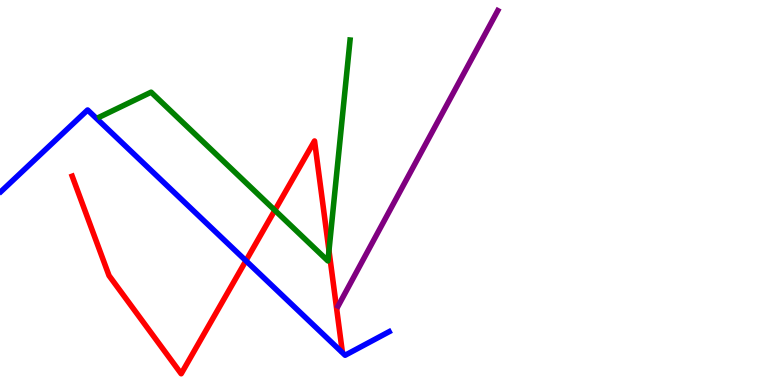[{'lines': ['blue', 'red'], 'intersections': [{'x': 3.17, 'y': 3.23}]}, {'lines': ['green', 'red'], 'intersections': [{'x': 3.55, 'y': 4.54}, {'x': 4.24, 'y': 3.49}]}, {'lines': ['purple', 'red'], 'intersections': []}, {'lines': ['blue', 'green'], 'intersections': []}, {'lines': ['blue', 'purple'], 'intersections': []}, {'lines': ['green', 'purple'], 'intersections': []}]